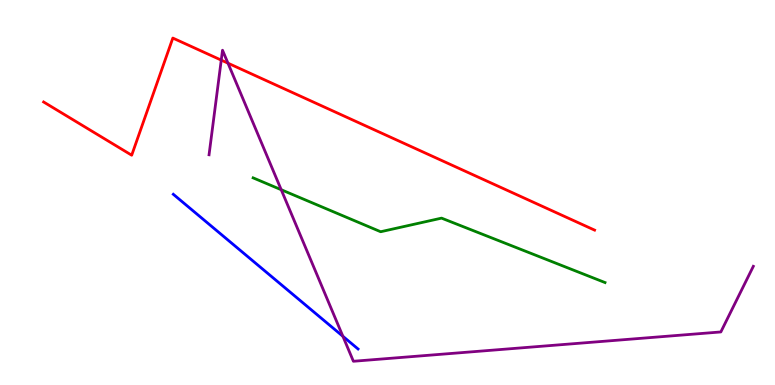[{'lines': ['blue', 'red'], 'intersections': []}, {'lines': ['green', 'red'], 'intersections': []}, {'lines': ['purple', 'red'], 'intersections': [{'x': 2.85, 'y': 8.44}, {'x': 2.94, 'y': 8.36}]}, {'lines': ['blue', 'green'], 'intersections': []}, {'lines': ['blue', 'purple'], 'intersections': [{'x': 4.42, 'y': 1.27}]}, {'lines': ['green', 'purple'], 'intersections': [{'x': 3.63, 'y': 5.07}]}]